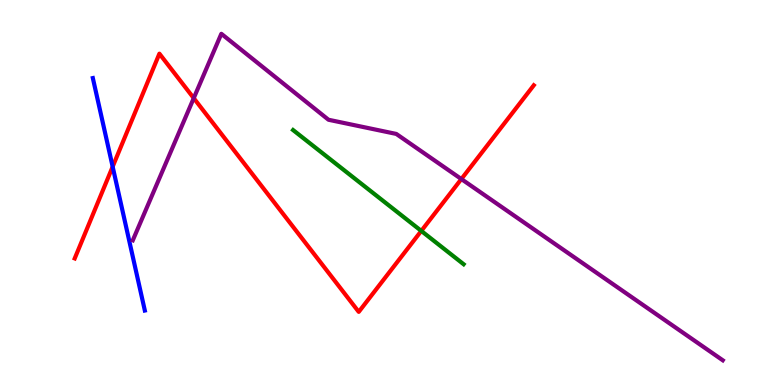[{'lines': ['blue', 'red'], 'intersections': [{'x': 1.45, 'y': 5.67}]}, {'lines': ['green', 'red'], 'intersections': [{'x': 5.44, 'y': 4.0}]}, {'lines': ['purple', 'red'], 'intersections': [{'x': 2.5, 'y': 7.45}, {'x': 5.95, 'y': 5.35}]}, {'lines': ['blue', 'green'], 'intersections': []}, {'lines': ['blue', 'purple'], 'intersections': []}, {'lines': ['green', 'purple'], 'intersections': []}]